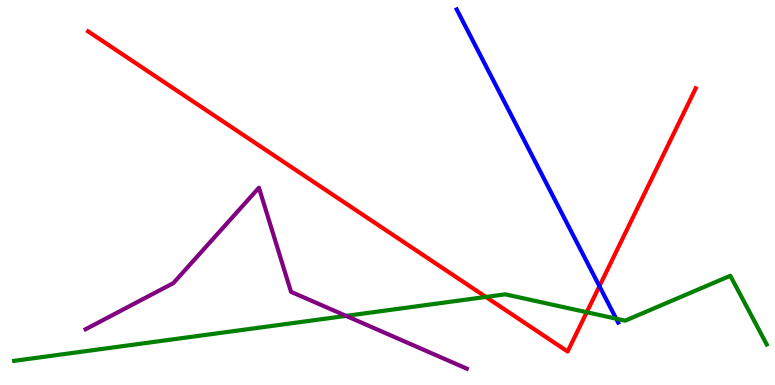[{'lines': ['blue', 'red'], 'intersections': [{'x': 7.73, 'y': 2.57}]}, {'lines': ['green', 'red'], 'intersections': [{'x': 6.27, 'y': 2.29}, {'x': 7.57, 'y': 1.89}]}, {'lines': ['purple', 'red'], 'intersections': []}, {'lines': ['blue', 'green'], 'intersections': [{'x': 7.95, 'y': 1.72}]}, {'lines': ['blue', 'purple'], 'intersections': []}, {'lines': ['green', 'purple'], 'intersections': [{'x': 4.47, 'y': 1.8}]}]